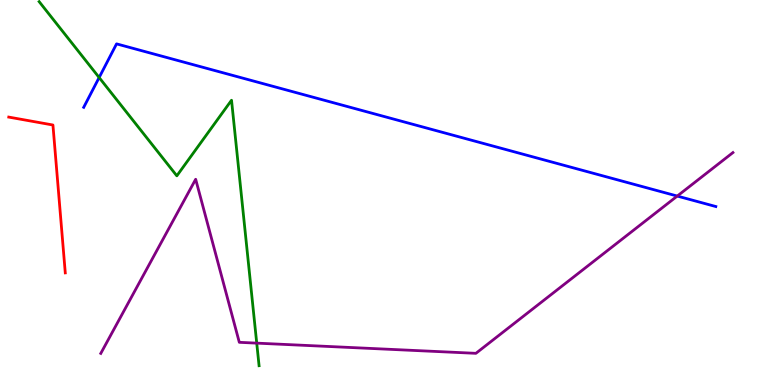[{'lines': ['blue', 'red'], 'intersections': []}, {'lines': ['green', 'red'], 'intersections': []}, {'lines': ['purple', 'red'], 'intersections': []}, {'lines': ['blue', 'green'], 'intersections': [{'x': 1.28, 'y': 7.99}]}, {'lines': ['blue', 'purple'], 'intersections': [{'x': 8.74, 'y': 4.91}]}, {'lines': ['green', 'purple'], 'intersections': [{'x': 3.31, 'y': 1.09}]}]